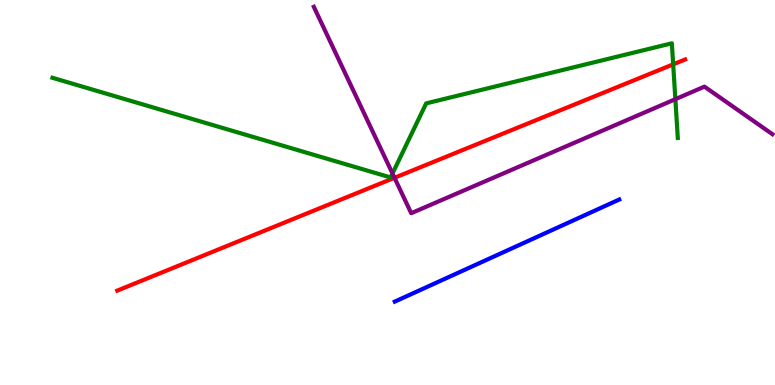[{'lines': ['blue', 'red'], 'intersections': []}, {'lines': ['green', 'red'], 'intersections': [{'x': 8.69, 'y': 8.33}]}, {'lines': ['purple', 'red'], 'intersections': [{'x': 5.09, 'y': 5.38}]}, {'lines': ['blue', 'green'], 'intersections': []}, {'lines': ['blue', 'purple'], 'intersections': []}, {'lines': ['green', 'purple'], 'intersections': [{'x': 5.06, 'y': 5.49}, {'x': 8.71, 'y': 7.42}]}]